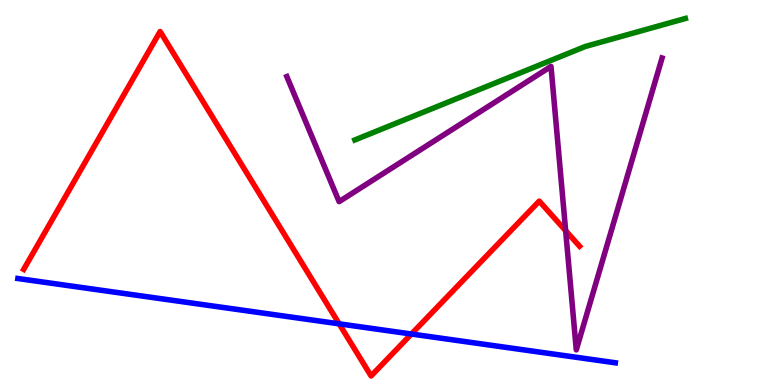[{'lines': ['blue', 'red'], 'intersections': [{'x': 4.38, 'y': 1.59}, {'x': 5.31, 'y': 1.32}]}, {'lines': ['green', 'red'], 'intersections': []}, {'lines': ['purple', 'red'], 'intersections': [{'x': 7.3, 'y': 4.01}]}, {'lines': ['blue', 'green'], 'intersections': []}, {'lines': ['blue', 'purple'], 'intersections': []}, {'lines': ['green', 'purple'], 'intersections': []}]